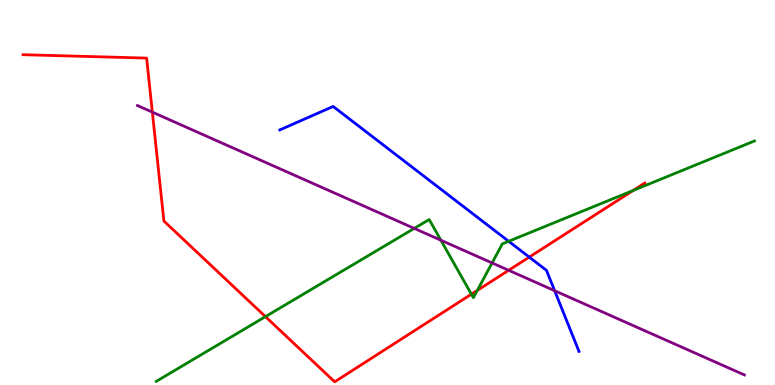[{'lines': ['blue', 'red'], 'intersections': [{'x': 6.83, 'y': 3.32}]}, {'lines': ['green', 'red'], 'intersections': [{'x': 3.43, 'y': 1.78}, {'x': 6.08, 'y': 2.36}, {'x': 6.16, 'y': 2.46}, {'x': 8.17, 'y': 5.05}]}, {'lines': ['purple', 'red'], 'intersections': [{'x': 1.97, 'y': 7.09}, {'x': 6.56, 'y': 2.98}]}, {'lines': ['blue', 'green'], 'intersections': [{'x': 6.56, 'y': 3.73}]}, {'lines': ['blue', 'purple'], 'intersections': [{'x': 7.16, 'y': 2.45}]}, {'lines': ['green', 'purple'], 'intersections': [{'x': 5.35, 'y': 4.07}, {'x': 5.69, 'y': 3.76}, {'x': 6.35, 'y': 3.17}]}]